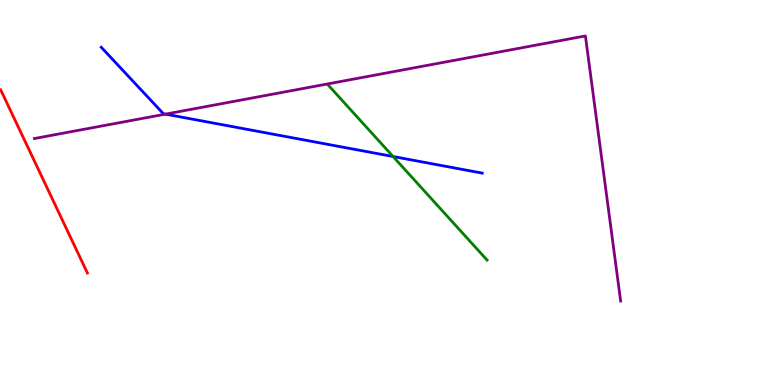[{'lines': ['blue', 'red'], 'intersections': []}, {'lines': ['green', 'red'], 'intersections': []}, {'lines': ['purple', 'red'], 'intersections': []}, {'lines': ['blue', 'green'], 'intersections': [{'x': 5.07, 'y': 5.93}]}, {'lines': ['blue', 'purple'], 'intersections': [{'x': 2.13, 'y': 7.04}]}, {'lines': ['green', 'purple'], 'intersections': []}]